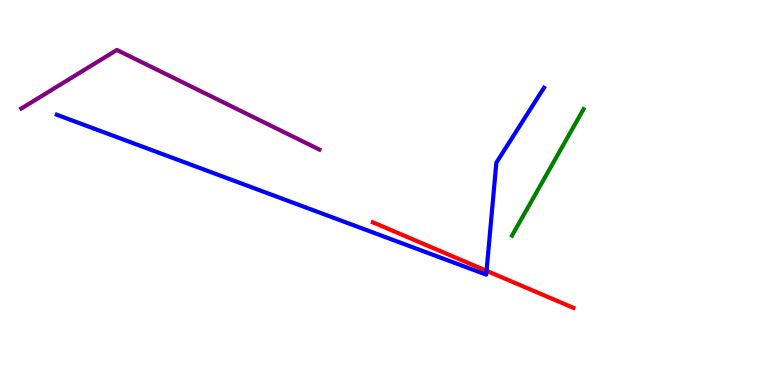[{'lines': ['blue', 'red'], 'intersections': [{'x': 6.28, 'y': 2.97}]}, {'lines': ['green', 'red'], 'intersections': []}, {'lines': ['purple', 'red'], 'intersections': []}, {'lines': ['blue', 'green'], 'intersections': []}, {'lines': ['blue', 'purple'], 'intersections': []}, {'lines': ['green', 'purple'], 'intersections': []}]